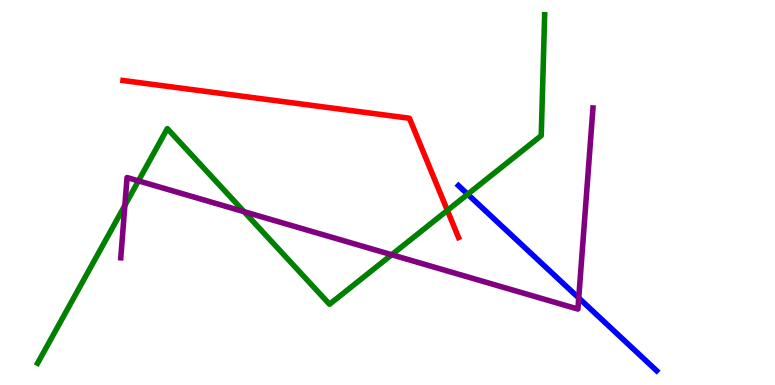[{'lines': ['blue', 'red'], 'intersections': []}, {'lines': ['green', 'red'], 'intersections': [{'x': 5.77, 'y': 4.53}]}, {'lines': ['purple', 'red'], 'intersections': []}, {'lines': ['blue', 'green'], 'intersections': [{'x': 6.03, 'y': 4.95}]}, {'lines': ['blue', 'purple'], 'intersections': [{'x': 7.47, 'y': 2.26}]}, {'lines': ['green', 'purple'], 'intersections': [{'x': 1.61, 'y': 4.66}, {'x': 1.79, 'y': 5.3}, {'x': 3.15, 'y': 4.5}, {'x': 5.05, 'y': 3.38}]}]